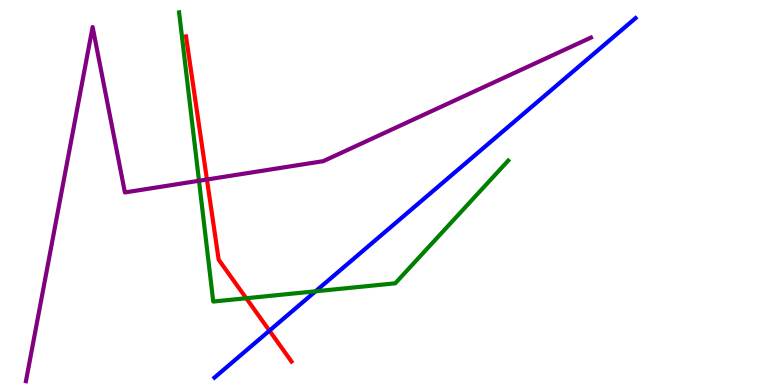[{'lines': ['blue', 'red'], 'intersections': [{'x': 3.48, 'y': 1.41}]}, {'lines': ['green', 'red'], 'intersections': [{'x': 3.18, 'y': 2.25}]}, {'lines': ['purple', 'red'], 'intersections': [{'x': 2.67, 'y': 5.34}]}, {'lines': ['blue', 'green'], 'intersections': [{'x': 4.07, 'y': 2.43}]}, {'lines': ['blue', 'purple'], 'intersections': []}, {'lines': ['green', 'purple'], 'intersections': [{'x': 2.57, 'y': 5.3}]}]